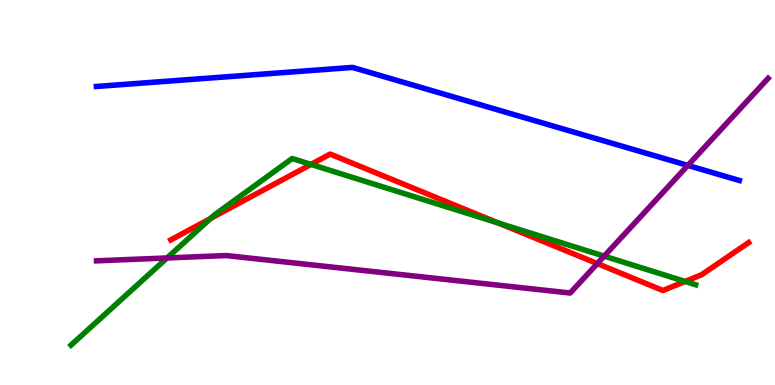[{'lines': ['blue', 'red'], 'intersections': []}, {'lines': ['green', 'red'], 'intersections': [{'x': 2.72, 'y': 4.33}, {'x': 4.01, 'y': 5.73}, {'x': 6.43, 'y': 4.21}, {'x': 8.84, 'y': 2.69}]}, {'lines': ['purple', 'red'], 'intersections': [{'x': 7.71, 'y': 3.15}]}, {'lines': ['blue', 'green'], 'intersections': []}, {'lines': ['blue', 'purple'], 'intersections': [{'x': 8.88, 'y': 5.7}]}, {'lines': ['green', 'purple'], 'intersections': [{'x': 2.16, 'y': 3.3}, {'x': 7.8, 'y': 3.35}]}]